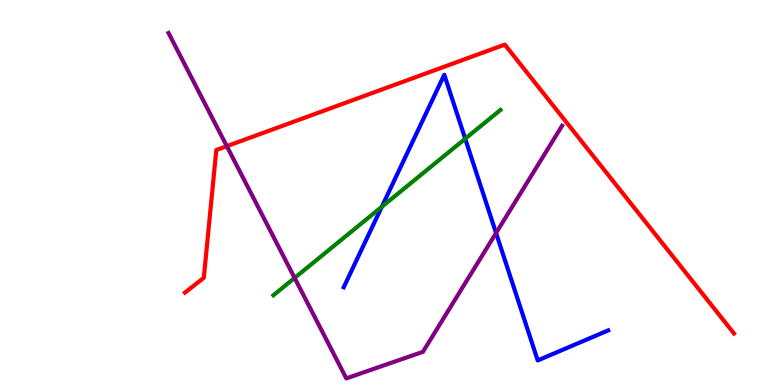[{'lines': ['blue', 'red'], 'intersections': []}, {'lines': ['green', 'red'], 'intersections': []}, {'lines': ['purple', 'red'], 'intersections': [{'x': 2.93, 'y': 6.2}]}, {'lines': ['blue', 'green'], 'intersections': [{'x': 4.93, 'y': 4.63}, {'x': 6.0, 'y': 6.4}]}, {'lines': ['blue', 'purple'], 'intersections': [{'x': 6.4, 'y': 3.95}]}, {'lines': ['green', 'purple'], 'intersections': [{'x': 3.8, 'y': 2.78}]}]